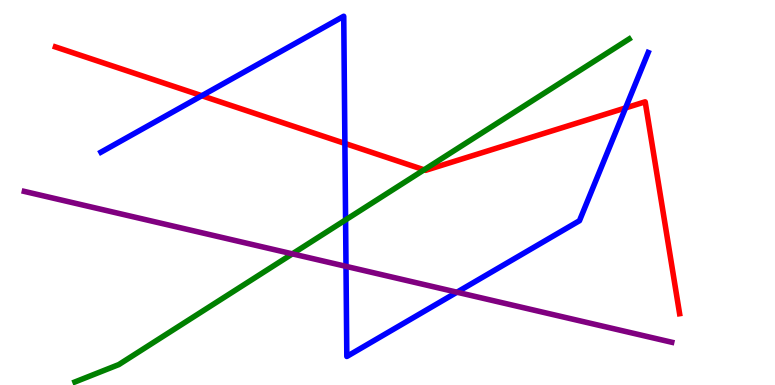[{'lines': ['blue', 'red'], 'intersections': [{'x': 2.6, 'y': 7.51}, {'x': 4.45, 'y': 6.27}, {'x': 8.07, 'y': 7.2}]}, {'lines': ['green', 'red'], 'intersections': [{'x': 5.47, 'y': 5.59}]}, {'lines': ['purple', 'red'], 'intersections': []}, {'lines': ['blue', 'green'], 'intersections': [{'x': 4.46, 'y': 4.29}]}, {'lines': ['blue', 'purple'], 'intersections': [{'x': 4.46, 'y': 3.08}, {'x': 5.9, 'y': 2.41}]}, {'lines': ['green', 'purple'], 'intersections': [{'x': 3.77, 'y': 3.41}]}]